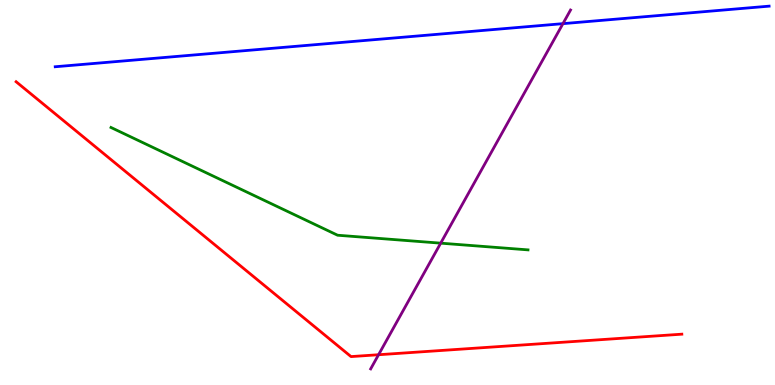[{'lines': ['blue', 'red'], 'intersections': []}, {'lines': ['green', 'red'], 'intersections': []}, {'lines': ['purple', 'red'], 'intersections': [{'x': 4.88, 'y': 0.786}]}, {'lines': ['blue', 'green'], 'intersections': []}, {'lines': ['blue', 'purple'], 'intersections': [{'x': 7.26, 'y': 9.39}]}, {'lines': ['green', 'purple'], 'intersections': [{'x': 5.69, 'y': 3.68}]}]